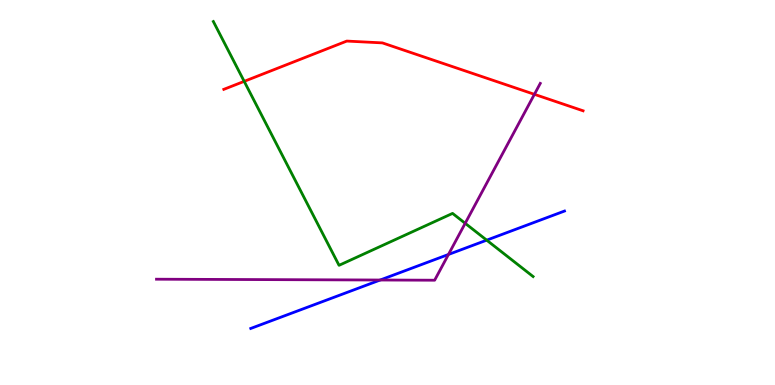[{'lines': ['blue', 'red'], 'intersections': []}, {'lines': ['green', 'red'], 'intersections': [{'x': 3.15, 'y': 7.89}]}, {'lines': ['purple', 'red'], 'intersections': [{'x': 6.9, 'y': 7.55}]}, {'lines': ['blue', 'green'], 'intersections': [{'x': 6.28, 'y': 3.76}]}, {'lines': ['blue', 'purple'], 'intersections': [{'x': 4.91, 'y': 2.73}, {'x': 5.79, 'y': 3.39}]}, {'lines': ['green', 'purple'], 'intersections': [{'x': 6.0, 'y': 4.2}]}]